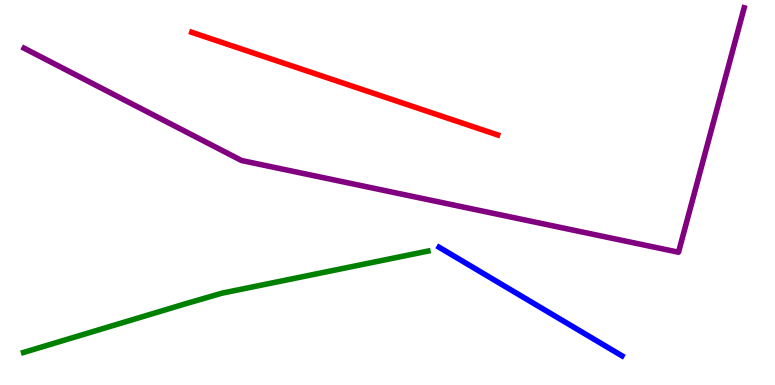[{'lines': ['blue', 'red'], 'intersections': []}, {'lines': ['green', 'red'], 'intersections': []}, {'lines': ['purple', 'red'], 'intersections': []}, {'lines': ['blue', 'green'], 'intersections': []}, {'lines': ['blue', 'purple'], 'intersections': []}, {'lines': ['green', 'purple'], 'intersections': []}]